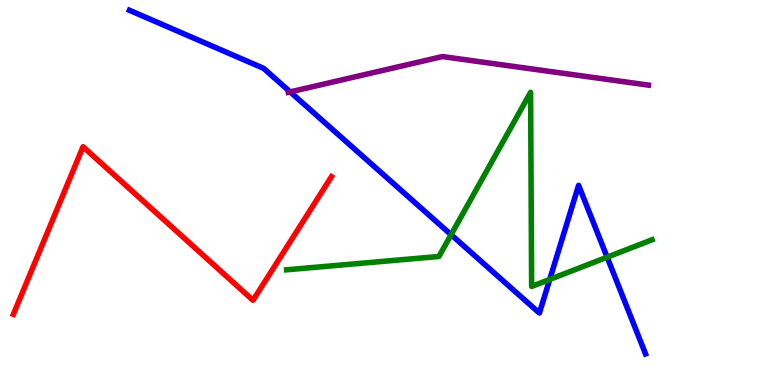[{'lines': ['blue', 'red'], 'intersections': []}, {'lines': ['green', 'red'], 'intersections': []}, {'lines': ['purple', 'red'], 'intersections': []}, {'lines': ['blue', 'green'], 'intersections': [{'x': 5.82, 'y': 3.9}, {'x': 7.09, 'y': 2.74}, {'x': 7.83, 'y': 3.32}]}, {'lines': ['blue', 'purple'], 'intersections': [{'x': 3.74, 'y': 7.61}]}, {'lines': ['green', 'purple'], 'intersections': []}]